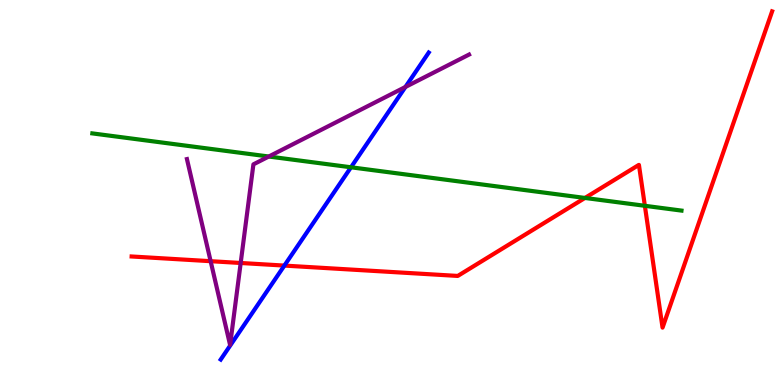[{'lines': ['blue', 'red'], 'intersections': [{'x': 3.67, 'y': 3.1}]}, {'lines': ['green', 'red'], 'intersections': [{'x': 7.55, 'y': 4.86}, {'x': 8.32, 'y': 4.65}]}, {'lines': ['purple', 'red'], 'intersections': [{'x': 2.72, 'y': 3.22}, {'x': 3.11, 'y': 3.17}]}, {'lines': ['blue', 'green'], 'intersections': [{'x': 4.53, 'y': 5.65}]}, {'lines': ['blue', 'purple'], 'intersections': [{'x': 5.23, 'y': 7.74}]}, {'lines': ['green', 'purple'], 'intersections': [{'x': 3.47, 'y': 5.93}]}]